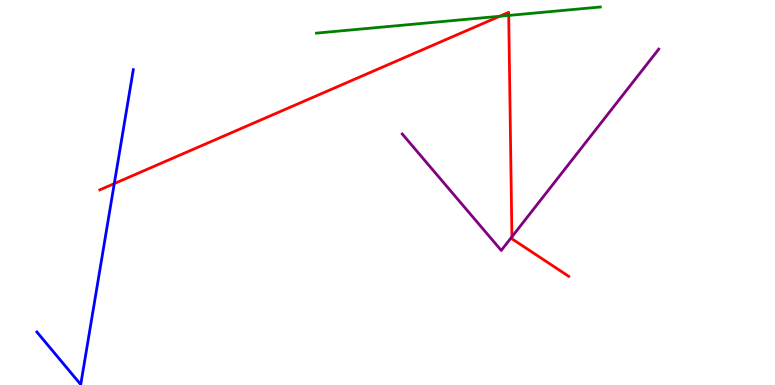[{'lines': ['blue', 'red'], 'intersections': [{'x': 1.47, 'y': 5.23}]}, {'lines': ['green', 'red'], 'intersections': [{'x': 6.45, 'y': 9.58}, {'x': 6.56, 'y': 9.6}]}, {'lines': ['purple', 'red'], 'intersections': [{'x': 6.61, 'y': 3.85}]}, {'lines': ['blue', 'green'], 'intersections': []}, {'lines': ['blue', 'purple'], 'intersections': []}, {'lines': ['green', 'purple'], 'intersections': []}]